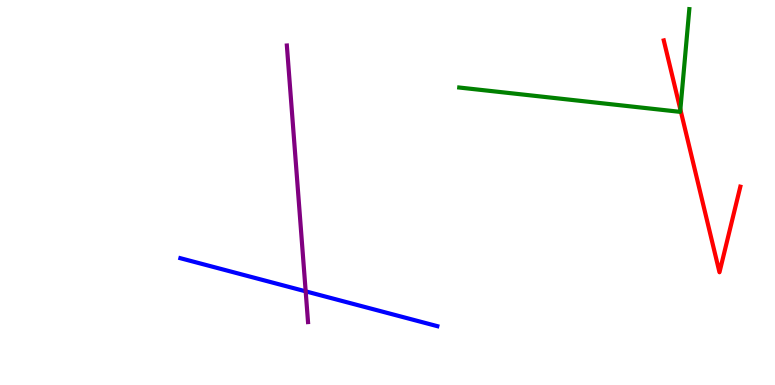[{'lines': ['blue', 'red'], 'intersections': []}, {'lines': ['green', 'red'], 'intersections': [{'x': 8.78, 'y': 7.16}]}, {'lines': ['purple', 'red'], 'intersections': []}, {'lines': ['blue', 'green'], 'intersections': []}, {'lines': ['blue', 'purple'], 'intersections': [{'x': 3.94, 'y': 2.43}]}, {'lines': ['green', 'purple'], 'intersections': []}]